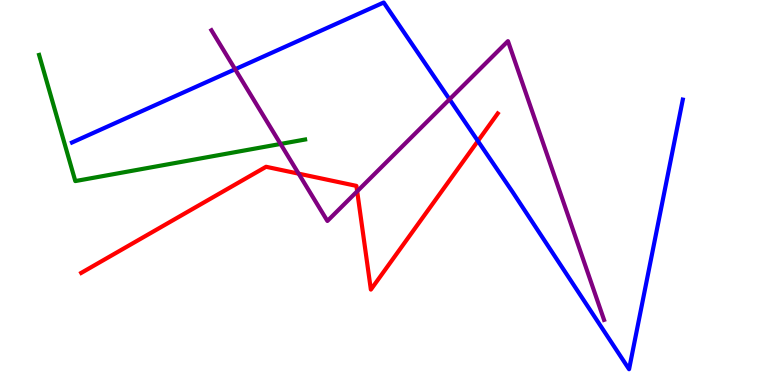[{'lines': ['blue', 'red'], 'intersections': [{'x': 6.17, 'y': 6.34}]}, {'lines': ['green', 'red'], 'intersections': []}, {'lines': ['purple', 'red'], 'intersections': [{'x': 3.85, 'y': 5.49}, {'x': 4.61, 'y': 5.03}]}, {'lines': ['blue', 'green'], 'intersections': []}, {'lines': ['blue', 'purple'], 'intersections': [{'x': 3.03, 'y': 8.2}, {'x': 5.8, 'y': 7.42}]}, {'lines': ['green', 'purple'], 'intersections': [{'x': 3.62, 'y': 6.26}]}]